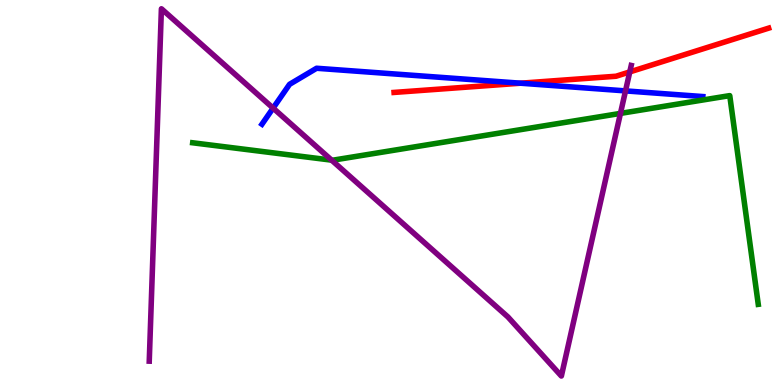[{'lines': ['blue', 'red'], 'intersections': [{'x': 6.72, 'y': 7.84}]}, {'lines': ['green', 'red'], 'intersections': []}, {'lines': ['purple', 'red'], 'intersections': [{'x': 8.13, 'y': 8.13}]}, {'lines': ['blue', 'green'], 'intersections': []}, {'lines': ['blue', 'purple'], 'intersections': [{'x': 3.52, 'y': 7.19}, {'x': 8.07, 'y': 7.64}]}, {'lines': ['green', 'purple'], 'intersections': [{'x': 4.28, 'y': 5.84}, {'x': 8.01, 'y': 7.05}]}]